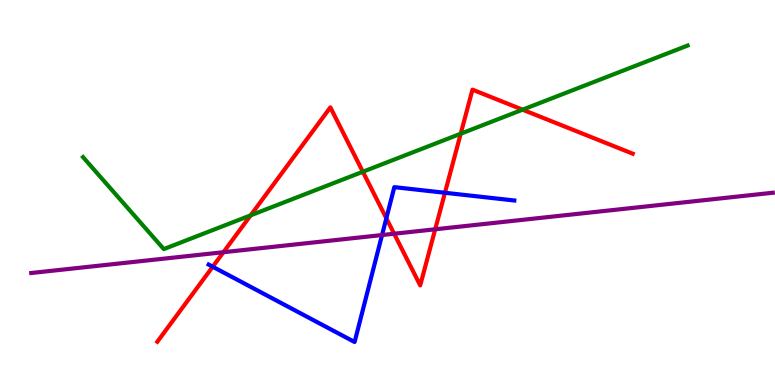[{'lines': ['blue', 'red'], 'intersections': [{'x': 2.74, 'y': 3.07}, {'x': 4.99, 'y': 4.33}, {'x': 5.74, 'y': 4.99}]}, {'lines': ['green', 'red'], 'intersections': [{'x': 3.23, 'y': 4.41}, {'x': 4.68, 'y': 5.54}, {'x': 5.94, 'y': 6.53}, {'x': 6.74, 'y': 7.15}]}, {'lines': ['purple', 'red'], 'intersections': [{'x': 2.88, 'y': 3.45}, {'x': 5.09, 'y': 3.93}, {'x': 5.62, 'y': 4.04}]}, {'lines': ['blue', 'green'], 'intersections': []}, {'lines': ['blue', 'purple'], 'intersections': [{'x': 4.93, 'y': 3.9}]}, {'lines': ['green', 'purple'], 'intersections': []}]